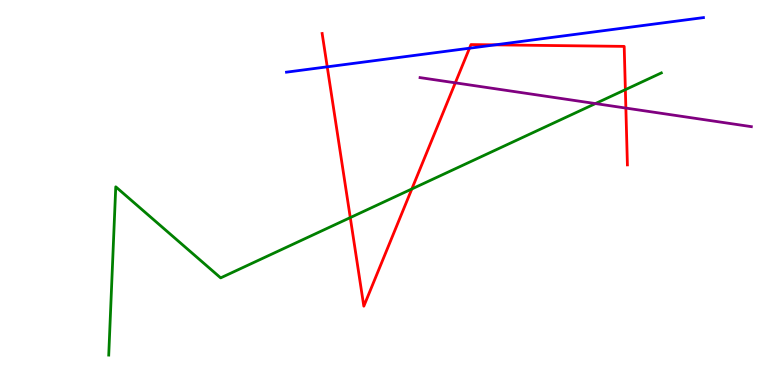[{'lines': ['blue', 'red'], 'intersections': [{'x': 4.22, 'y': 8.26}, {'x': 6.06, 'y': 8.75}, {'x': 6.39, 'y': 8.83}]}, {'lines': ['green', 'red'], 'intersections': [{'x': 4.52, 'y': 4.35}, {'x': 5.31, 'y': 5.09}, {'x': 8.07, 'y': 7.67}]}, {'lines': ['purple', 'red'], 'intersections': [{'x': 5.87, 'y': 7.85}, {'x': 8.08, 'y': 7.19}]}, {'lines': ['blue', 'green'], 'intersections': []}, {'lines': ['blue', 'purple'], 'intersections': []}, {'lines': ['green', 'purple'], 'intersections': [{'x': 7.68, 'y': 7.31}]}]